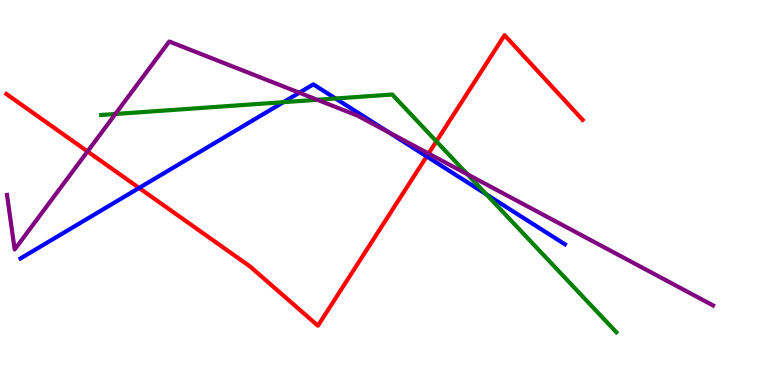[{'lines': ['blue', 'red'], 'intersections': [{'x': 1.79, 'y': 5.12}, {'x': 5.51, 'y': 5.94}]}, {'lines': ['green', 'red'], 'intersections': [{'x': 5.63, 'y': 6.33}]}, {'lines': ['purple', 'red'], 'intersections': [{'x': 1.13, 'y': 6.07}, {'x': 5.53, 'y': 6.01}]}, {'lines': ['blue', 'green'], 'intersections': [{'x': 3.66, 'y': 7.35}, {'x': 4.33, 'y': 7.44}, {'x': 6.28, 'y': 4.95}]}, {'lines': ['blue', 'purple'], 'intersections': [{'x': 3.86, 'y': 7.59}, {'x': 5.02, 'y': 6.56}]}, {'lines': ['green', 'purple'], 'intersections': [{'x': 1.49, 'y': 7.04}, {'x': 4.09, 'y': 7.41}, {'x': 6.03, 'y': 5.47}]}]